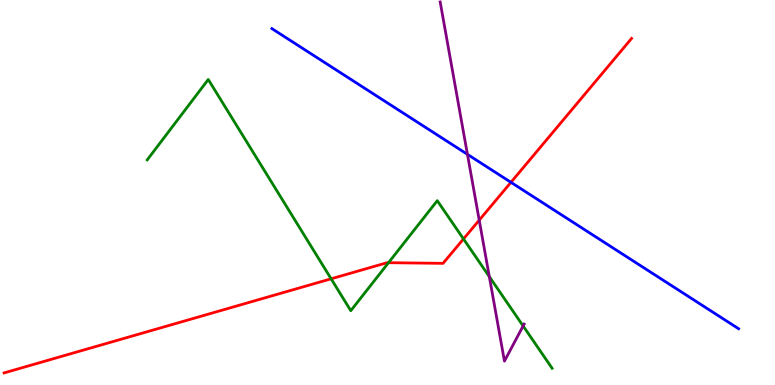[{'lines': ['blue', 'red'], 'intersections': [{'x': 6.59, 'y': 5.26}]}, {'lines': ['green', 'red'], 'intersections': [{'x': 4.27, 'y': 2.76}, {'x': 5.01, 'y': 3.18}, {'x': 5.98, 'y': 3.79}]}, {'lines': ['purple', 'red'], 'intersections': [{'x': 6.18, 'y': 4.28}]}, {'lines': ['blue', 'green'], 'intersections': []}, {'lines': ['blue', 'purple'], 'intersections': [{'x': 6.03, 'y': 5.99}]}, {'lines': ['green', 'purple'], 'intersections': [{'x': 6.31, 'y': 2.81}, {'x': 6.75, 'y': 1.53}]}]